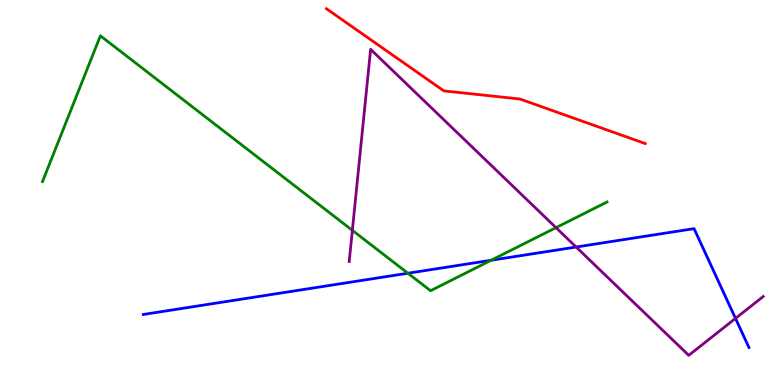[{'lines': ['blue', 'red'], 'intersections': []}, {'lines': ['green', 'red'], 'intersections': []}, {'lines': ['purple', 'red'], 'intersections': []}, {'lines': ['blue', 'green'], 'intersections': [{'x': 5.26, 'y': 2.9}, {'x': 6.34, 'y': 3.24}]}, {'lines': ['blue', 'purple'], 'intersections': [{'x': 7.43, 'y': 3.58}, {'x': 9.49, 'y': 1.73}]}, {'lines': ['green', 'purple'], 'intersections': [{'x': 4.55, 'y': 4.02}, {'x': 7.17, 'y': 4.09}]}]